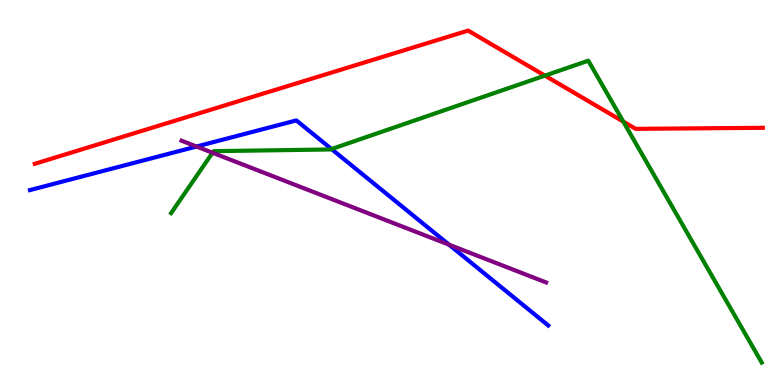[{'lines': ['blue', 'red'], 'intersections': []}, {'lines': ['green', 'red'], 'intersections': [{'x': 7.03, 'y': 8.04}, {'x': 8.04, 'y': 6.84}]}, {'lines': ['purple', 'red'], 'intersections': []}, {'lines': ['blue', 'green'], 'intersections': [{'x': 4.28, 'y': 6.13}]}, {'lines': ['blue', 'purple'], 'intersections': [{'x': 2.54, 'y': 6.19}, {'x': 5.79, 'y': 3.64}]}, {'lines': ['green', 'purple'], 'intersections': [{'x': 2.74, 'y': 6.03}]}]